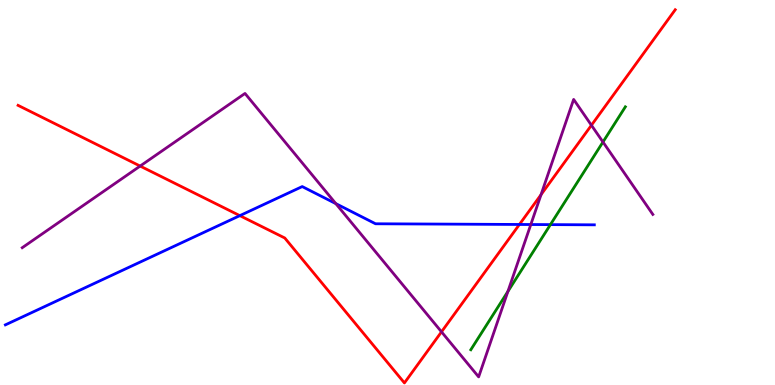[{'lines': ['blue', 'red'], 'intersections': [{'x': 3.09, 'y': 4.4}, {'x': 6.7, 'y': 4.17}]}, {'lines': ['green', 'red'], 'intersections': []}, {'lines': ['purple', 'red'], 'intersections': [{'x': 1.81, 'y': 5.69}, {'x': 5.7, 'y': 1.38}, {'x': 6.98, 'y': 4.94}, {'x': 7.63, 'y': 6.75}]}, {'lines': ['blue', 'green'], 'intersections': [{'x': 7.1, 'y': 4.17}]}, {'lines': ['blue', 'purple'], 'intersections': [{'x': 4.33, 'y': 4.71}, {'x': 6.85, 'y': 4.17}]}, {'lines': ['green', 'purple'], 'intersections': [{'x': 6.55, 'y': 2.43}, {'x': 7.78, 'y': 6.31}]}]